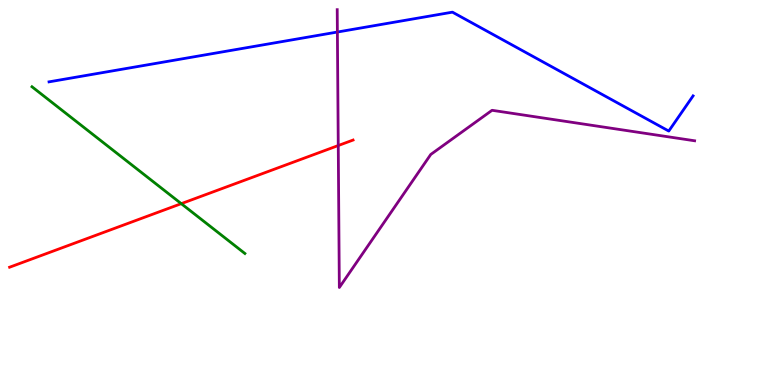[{'lines': ['blue', 'red'], 'intersections': []}, {'lines': ['green', 'red'], 'intersections': [{'x': 2.34, 'y': 4.71}]}, {'lines': ['purple', 'red'], 'intersections': [{'x': 4.36, 'y': 6.22}]}, {'lines': ['blue', 'green'], 'intersections': []}, {'lines': ['blue', 'purple'], 'intersections': [{'x': 4.35, 'y': 9.17}]}, {'lines': ['green', 'purple'], 'intersections': []}]